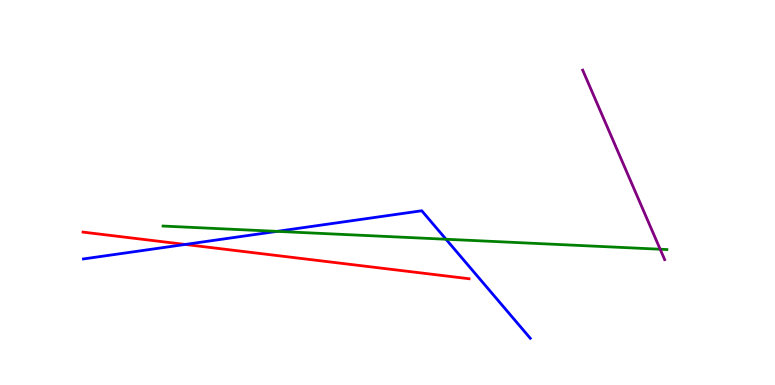[{'lines': ['blue', 'red'], 'intersections': [{'x': 2.39, 'y': 3.65}]}, {'lines': ['green', 'red'], 'intersections': []}, {'lines': ['purple', 'red'], 'intersections': []}, {'lines': ['blue', 'green'], 'intersections': [{'x': 3.57, 'y': 3.99}, {'x': 5.75, 'y': 3.79}]}, {'lines': ['blue', 'purple'], 'intersections': []}, {'lines': ['green', 'purple'], 'intersections': [{'x': 8.52, 'y': 3.53}]}]